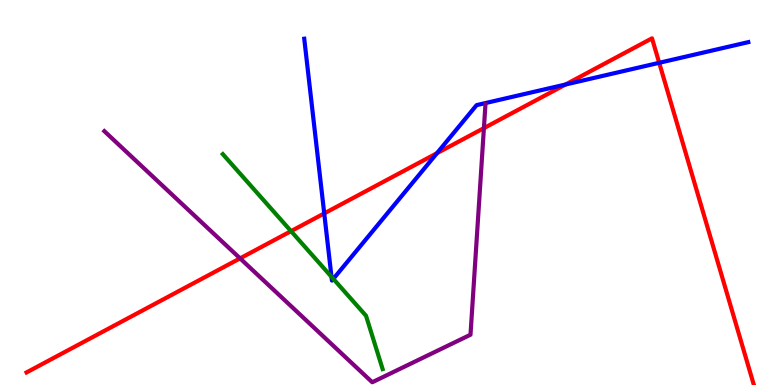[{'lines': ['blue', 'red'], 'intersections': [{'x': 4.18, 'y': 4.46}, {'x': 5.64, 'y': 6.02}, {'x': 7.3, 'y': 7.81}, {'x': 8.51, 'y': 8.37}]}, {'lines': ['green', 'red'], 'intersections': [{'x': 3.76, 'y': 4.0}]}, {'lines': ['purple', 'red'], 'intersections': [{'x': 3.1, 'y': 3.29}, {'x': 6.24, 'y': 6.67}]}, {'lines': ['blue', 'green'], 'intersections': [{'x': 4.28, 'y': 2.81}, {'x': 4.3, 'y': 2.76}]}, {'lines': ['blue', 'purple'], 'intersections': []}, {'lines': ['green', 'purple'], 'intersections': []}]